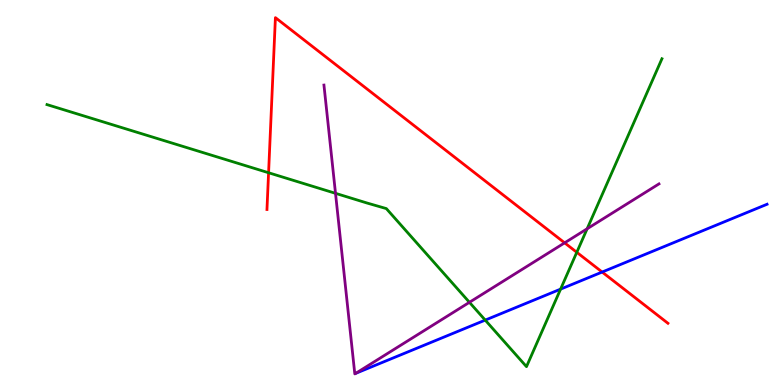[{'lines': ['blue', 'red'], 'intersections': [{'x': 7.77, 'y': 2.93}]}, {'lines': ['green', 'red'], 'intersections': [{'x': 3.47, 'y': 5.51}, {'x': 7.44, 'y': 3.45}]}, {'lines': ['purple', 'red'], 'intersections': [{'x': 7.29, 'y': 3.69}]}, {'lines': ['blue', 'green'], 'intersections': [{'x': 6.26, 'y': 1.69}, {'x': 7.23, 'y': 2.49}]}, {'lines': ['blue', 'purple'], 'intersections': []}, {'lines': ['green', 'purple'], 'intersections': [{'x': 4.33, 'y': 4.98}, {'x': 6.06, 'y': 2.15}, {'x': 7.58, 'y': 4.06}]}]